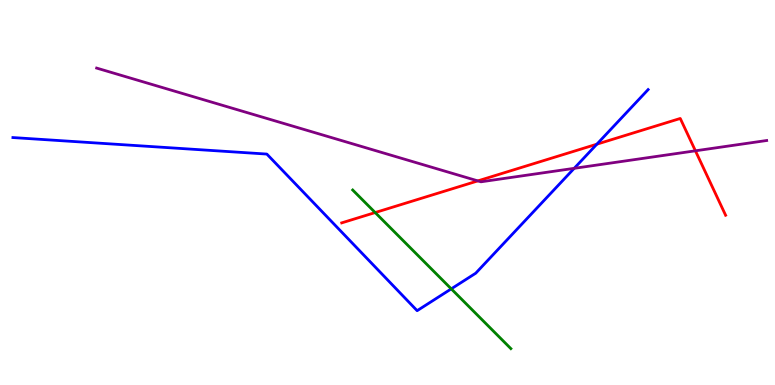[{'lines': ['blue', 'red'], 'intersections': [{'x': 7.7, 'y': 6.26}]}, {'lines': ['green', 'red'], 'intersections': [{'x': 4.84, 'y': 4.48}]}, {'lines': ['purple', 'red'], 'intersections': [{'x': 6.17, 'y': 5.3}, {'x': 8.97, 'y': 6.08}]}, {'lines': ['blue', 'green'], 'intersections': [{'x': 5.82, 'y': 2.5}]}, {'lines': ['blue', 'purple'], 'intersections': [{'x': 7.41, 'y': 5.63}]}, {'lines': ['green', 'purple'], 'intersections': []}]